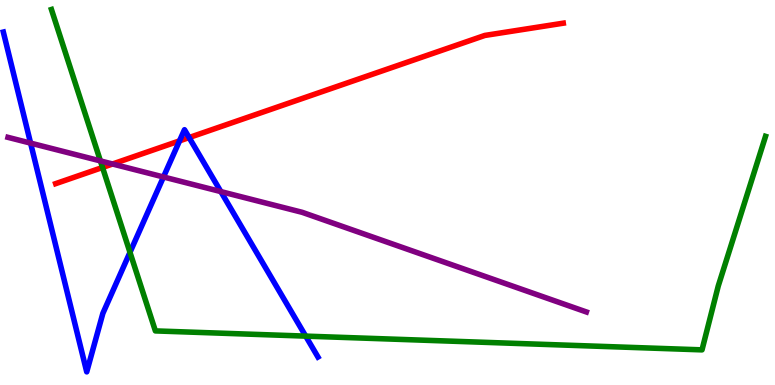[{'lines': ['blue', 'red'], 'intersections': [{'x': 2.32, 'y': 6.34}, {'x': 2.44, 'y': 6.43}]}, {'lines': ['green', 'red'], 'intersections': [{'x': 1.32, 'y': 5.65}]}, {'lines': ['purple', 'red'], 'intersections': [{'x': 1.45, 'y': 5.74}]}, {'lines': ['blue', 'green'], 'intersections': [{'x': 1.68, 'y': 3.45}, {'x': 3.94, 'y': 1.27}]}, {'lines': ['blue', 'purple'], 'intersections': [{'x': 0.395, 'y': 6.28}, {'x': 2.11, 'y': 5.4}, {'x': 2.85, 'y': 5.02}]}, {'lines': ['green', 'purple'], 'intersections': [{'x': 1.3, 'y': 5.82}]}]